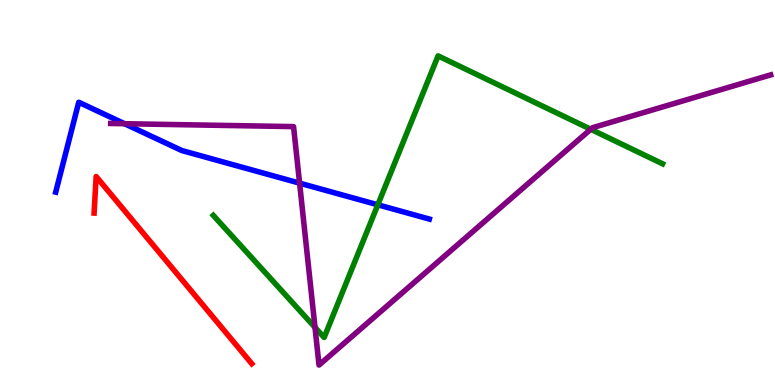[{'lines': ['blue', 'red'], 'intersections': []}, {'lines': ['green', 'red'], 'intersections': []}, {'lines': ['purple', 'red'], 'intersections': []}, {'lines': ['blue', 'green'], 'intersections': [{'x': 4.88, 'y': 4.68}]}, {'lines': ['blue', 'purple'], 'intersections': [{'x': 1.61, 'y': 6.79}, {'x': 3.87, 'y': 5.24}]}, {'lines': ['green', 'purple'], 'intersections': [{'x': 4.06, 'y': 1.5}, {'x': 7.62, 'y': 6.64}]}]